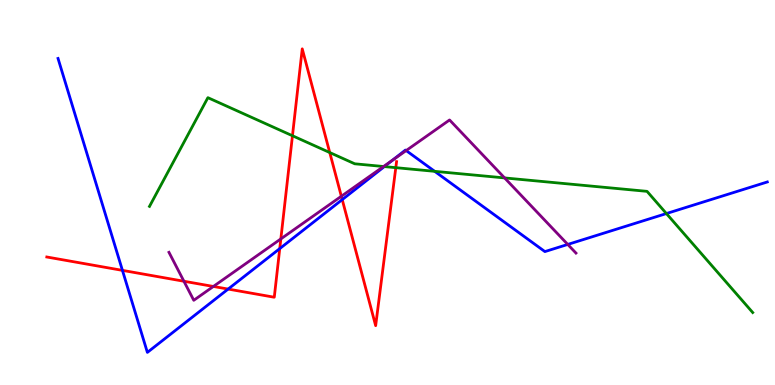[{'lines': ['blue', 'red'], 'intersections': [{'x': 1.58, 'y': 2.98}, {'x': 2.94, 'y': 2.49}, {'x': 3.61, 'y': 3.54}, {'x': 4.42, 'y': 4.82}]}, {'lines': ['green', 'red'], 'intersections': [{'x': 3.77, 'y': 6.47}, {'x': 4.25, 'y': 6.04}, {'x': 5.11, 'y': 5.64}]}, {'lines': ['purple', 'red'], 'intersections': [{'x': 2.37, 'y': 2.69}, {'x': 2.75, 'y': 2.56}, {'x': 3.62, 'y': 3.79}, {'x': 4.4, 'y': 4.9}]}, {'lines': ['blue', 'green'], 'intersections': [{'x': 4.96, 'y': 5.67}, {'x': 5.61, 'y': 5.55}, {'x': 8.6, 'y': 4.45}]}, {'lines': ['blue', 'purple'], 'intersections': [{'x': 5.07, 'y': 5.84}, {'x': 5.24, 'y': 6.09}, {'x': 7.33, 'y': 3.65}]}, {'lines': ['green', 'purple'], 'intersections': [{'x': 4.95, 'y': 5.68}, {'x': 6.51, 'y': 5.38}]}]